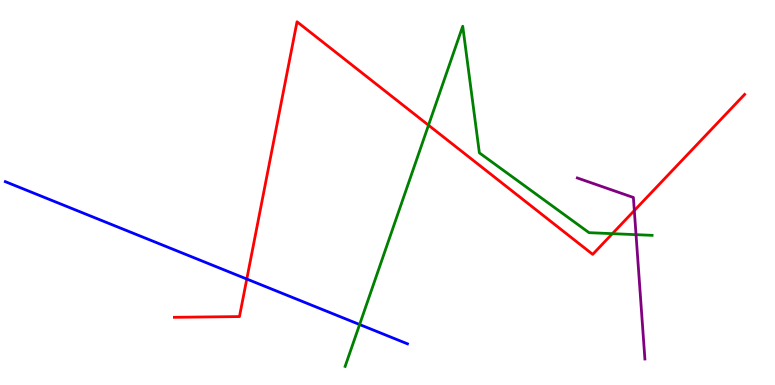[{'lines': ['blue', 'red'], 'intersections': [{'x': 3.18, 'y': 2.75}]}, {'lines': ['green', 'red'], 'intersections': [{'x': 5.53, 'y': 6.75}, {'x': 7.9, 'y': 3.93}]}, {'lines': ['purple', 'red'], 'intersections': [{'x': 8.18, 'y': 4.53}]}, {'lines': ['blue', 'green'], 'intersections': [{'x': 4.64, 'y': 1.57}]}, {'lines': ['blue', 'purple'], 'intersections': []}, {'lines': ['green', 'purple'], 'intersections': [{'x': 8.21, 'y': 3.91}]}]